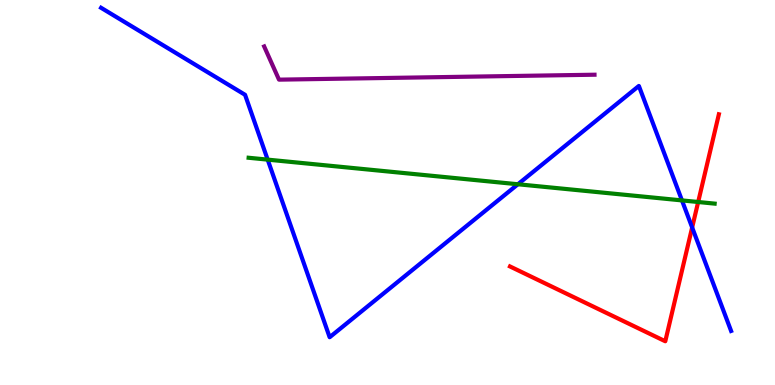[{'lines': ['blue', 'red'], 'intersections': [{'x': 8.93, 'y': 4.09}]}, {'lines': ['green', 'red'], 'intersections': [{'x': 9.01, 'y': 4.75}]}, {'lines': ['purple', 'red'], 'intersections': []}, {'lines': ['blue', 'green'], 'intersections': [{'x': 3.45, 'y': 5.85}, {'x': 6.68, 'y': 5.21}, {'x': 8.8, 'y': 4.79}]}, {'lines': ['blue', 'purple'], 'intersections': []}, {'lines': ['green', 'purple'], 'intersections': []}]